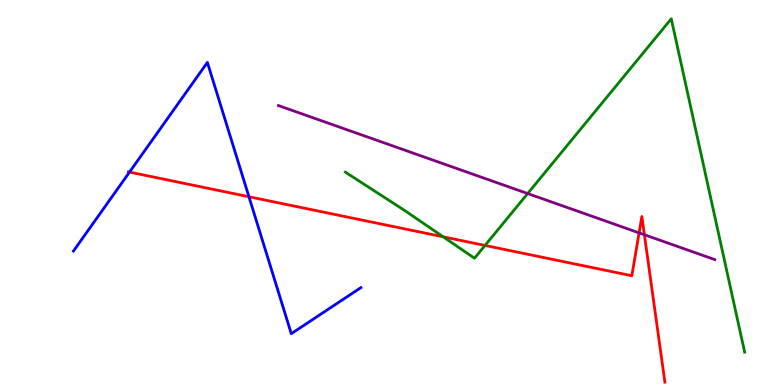[{'lines': ['blue', 'red'], 'intersections': [{'x': 1.67, 'y': 5.53}, {'x': 3.21, 'y': 4.89}]}, {'lines': ['green', 'red'], 'intersections': [{'x': 5.72, 'y': 3.85}, {'x': 6.26, 'y': 3.62}]}, {'lines': ['purple', 'red'], 'intersections': [{'x': 8.25, 'y': 3.95}, {'x': 8.31, 'y': 3.9}]}, {'lines': ['blue', 'green'], 'intersections': []}, {'lines': ['blue', 'purple'], 'intersections': []}, {'lines': ['green', 'purple'], 'intersections': [{'x': 6.81, 'y': 4.97}]}]